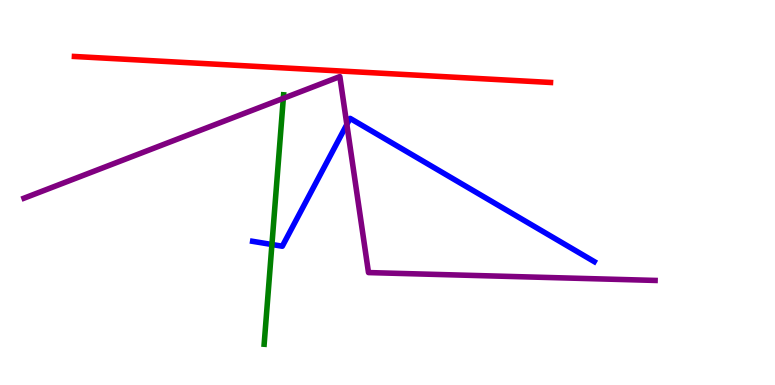[{'lines': ['blue', 'red'], 'intersections': []}, {'lines': ['green', 'red'], 'intersections': []}, {'lines': ['purple', 'red'], 'intersections': []}, {'lines': ['blue', 'green'], 'intersections': [{'x': 3.51, 'y': 3.65}]}, {'lines': ['blue', 'purple'], 'intersections': [{'x': 4.48, 'y': 6.77}]}, {'lines': ['green', 'purple'], 'intersections': [{'x': 3.66, 'y': 7.45}]}]